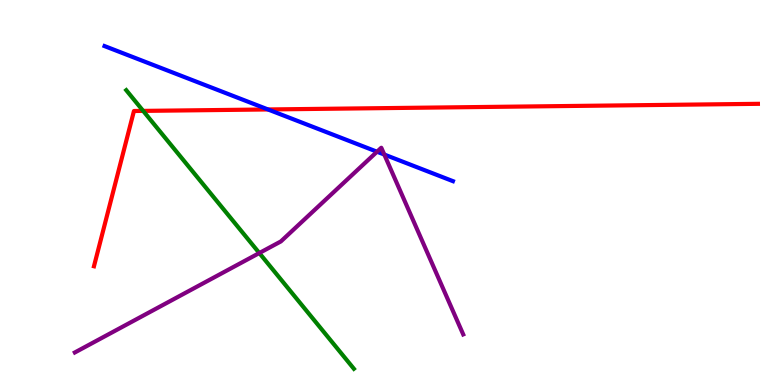[{'lines': ['blue', 'red'], 'intersections': [{'x': 3.46, 'y': 7.16}]}, {'lines': ['green', 'red'], 'intersections': [{'x': 1.85, 'y': 7.12}]}, {'lines': ['purple', 'red'], 'intersections': []}, {'lines': ['blue', 'green'], 'intersections': []}, {'lines': ['blue', 'purple'], 'intersections': [{'x': 4.86, 'y': 6.06}, {'x': 4.96, 'y': 5.99}]}, {'lines': ['green', 'purple'], 'intersections': [{'x': 3.35, 'y': 3.43}]}]